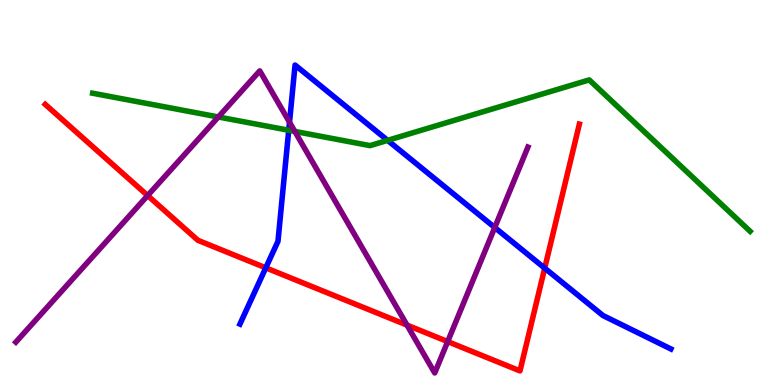[{'lines': ['blue', 'red'], 'intersections': [{'x': 3.43, 'y': 3.04}, {'x': 7.03, 'y': 3.04}]}, {'lines': ['green', 'red'], 'intersections': []}, {'lines': ['purple', 'red'], 'intersections': [{'x': 1.91, 'y': 4.92}, {'x': 5.25, 'y': 1.56}, {'x': 5.78, 'y': 1.13}]}, {'lines': ['blue', 'green'], 'intersections': [{'x': 3.73, 'y': 6.62}, {'x': 5.0, 'y': 6.35}]}, {'lines': ['blue', 'purple'], 'intersections': [{'x': 3.74, 'y': 6.82}, {'x': 6.38, 'y': 4.09}]}, {'lines': ['green', 'purple'], 'intersections': [{'x': 2.82, 'y': 6.96}, {'x': 3.8, 'y': 6.59}]}]